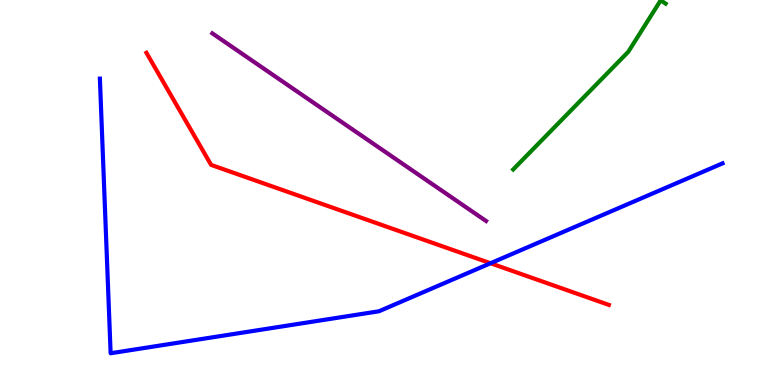[{'lines': ['blue', 'red'], 'intersections': [{'x': 6.33, 'y': 3.16}]}, {'lines': ['green', 'red'], 'intersections': []}, {'lines': ['purple', 'red'], 'intersections': []}, {'lines': ['blue', 'green'], 'intersections': []}, {'lines': ['blue', 'purple'], 'intersections': []}, {'lines': ['green', 'purple'], 'intersections': []}]